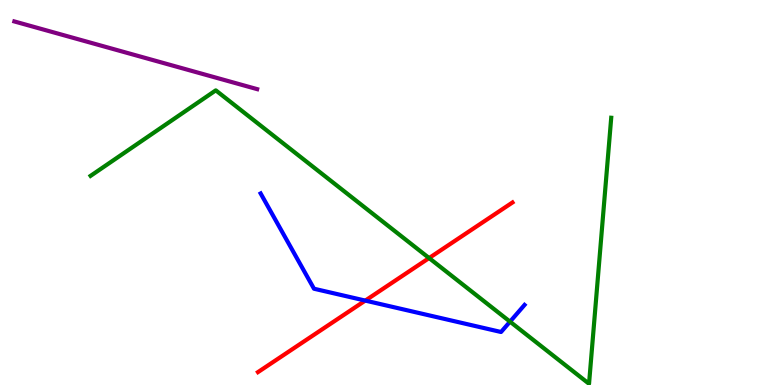[{'lines': ['blue', 'red'], 'intersections': [{'x': 4.71, 'y': 2.19}]}, {'lines': ['green', 'red'], 'intersections': [{'x': 5.54, 'y': 3.3}]}, {'lines': ['purple', 'red'], 'intersections': []}, {'lines': ['blue', 'green'], 'intersections': [{'x': 6.58, 'y': 1.65}]}, {'lines': ['blue', 'purple'], 'intersections': []}, {'lines': ['green', 'purple'], 'intersections': []}]